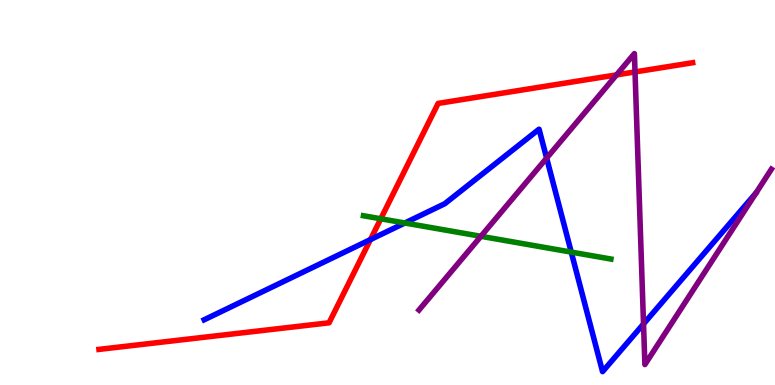[{'lines': ['blue', 'red'], 'intersections': [{'x': 4.78, 'y': 3.78}]}, {'lines': ['green', 'red'], 'intersections': [{'x': 4.91, 'y': 4.32}]}, {'lines': ['purple', 'red'], 'intersections': [{'x': 7.95, 'y': 8.05}, {'x': 8.19, 'y': 8.13}]}, {'lines': ['blue', 'green'], 'intersections': [{'x': 5.22, 'y': 4.21}, {'x': 7.37, 'y': 3.45}]}, {'lines': ['blue', 'purple'], 'intersections': [{'x': 7.05, 'y': 5.89}, {'x': 8.3, 'y': 1.59}]}, {'lines': ['green', 'purple'], 'intersections': [{'x': 6.21, 'y': 3.86}]}]